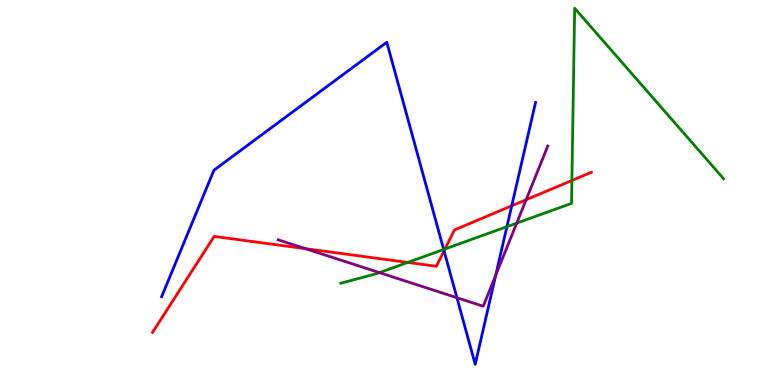[{'lines': ['blue', 'red'], 'intersections': [{'x': 5.73, 'y': 3.48}, {'x': 6.6, 'y': 4.65}]}, {'lines': ['green', 'red'], 'intersections': [{'x': 5.26, 'y': 3.18}, {'x': 5.74, 'y': 3.53}, {'x': 7.38, 'y': 5.31}]}, {'lines': ['purple', 'red'], 'intersections': [{'x': 3.94, 'y': 3.54}, {'x': 6.79, 'y': 4.81}]}, {'lines': ['blue', 'green'], 'intersections': [{'x': 5.72, 'y': 3.52}, {'x': 6.54, 'y': 4.11}]}, {'lines': ['blue', 'purple'], 'intersections': [{'x': 5.9, 'y': 2.27}, {'x': 6.4, 'y': 2.85}]}, {'lines': ['green', 'purple'], 'intersections': [{'x': 4.9, 'y': 2.92}, {'x': 6.67, 'y': 4.2}]}]